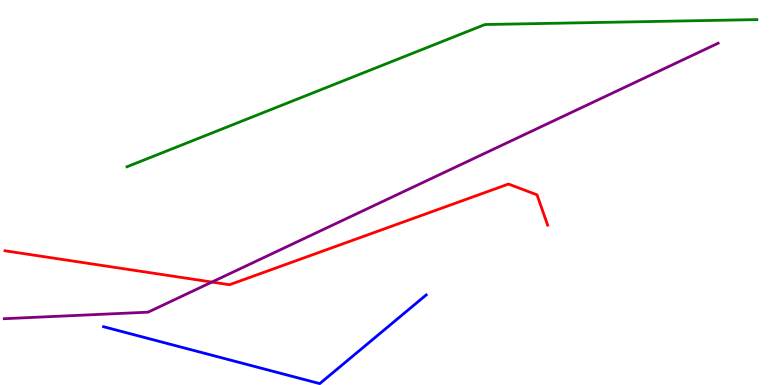[{'lines': ['blue', 'red'], 'intersections': []}, {'lines': ['green', 'red'], 'intersections': []}, {'lines': ['purple', 'red'], 'intersections': [{'x': 2.73, 'y': 2.67}]}, {'lines': ['blue', 'green'], 'intersections': []}, {'lines': ['blue', 'purple'], 'intersections': []}, {'lines': ['green', 'purple'], 'intersections': []}]